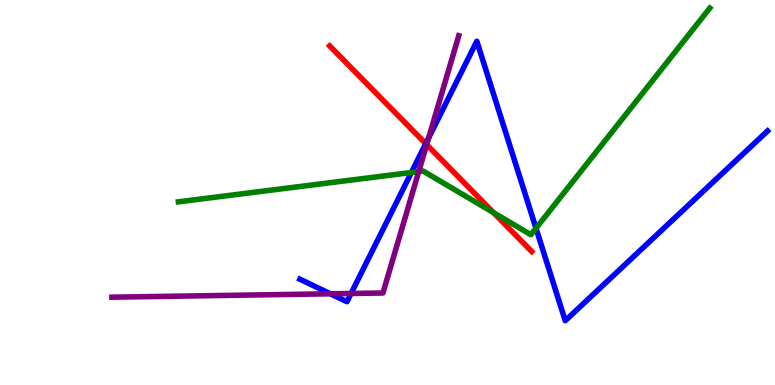[{'lines': ['blue', 'red'], 'intersections': [{'x': 5.49, 'y': 6.27}]}, {'lines': ['green', 'red'], 'intersections': [{'x': 6.37, 'y': 4.48}]}, {'lines': ['purple', 'red'], 'intersections': [{'x': 5.51, 'y': 6.24}]}, {'lines': ['blue', 'green'], 'intersections': [{'x': 5.31, 'y': 5.52}, {'x': 6.92, 'y': 4.07}]}, {'lines': ['blue', 'purple'], 'intersections': [{'x': 4.26, 'y': 2.37}, {'x': 4.53, 'y': 2.38}, {'x': 5.53, 'y': 6.42}]}, {'lines': ['green', 'purple'], 'intersections': [{'x': 5.4, 'y': 5.54}]}]